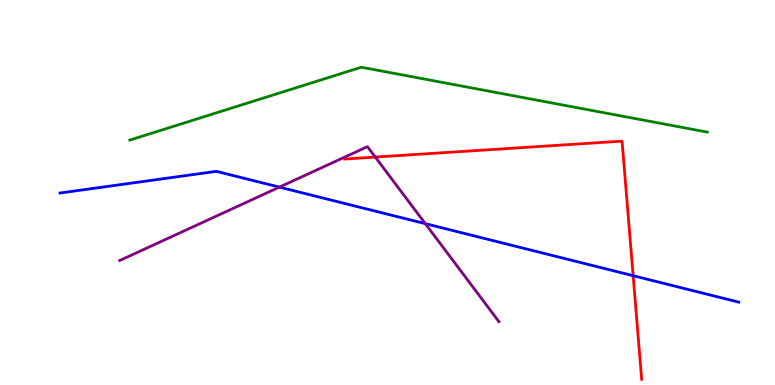[{'lines': ['blue', 'red'], 'intersections': [{'x': 8.17, 'y': 2.84}]}, {'lines': ['green', 'red'], 'intersections': []}, {'lines': ['purple', 'red'], 'intersections': [{'x': 4.84, 'y': 5.92}]}, {'lines': ['blue', 'green'], 'intersections': []}, {'lines': ['blue', 'purple'], 'intersections': [{'x': 3.61, 'y': 5.14}, {'x': 5.49, 'y': 4.19}]}, {'lines': ['green', 'purple'], 'intersections': []}]